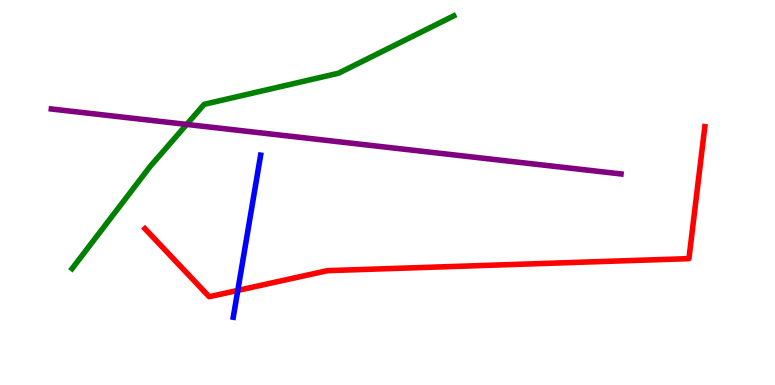[{'lines': ['blue', 'red'], 'intersections': [{'x': 3.07, 'y': 2.46}]}, {'lines': ['green', 'red'], 'intersections': []}, {'lines': ['purple', 'red'], 'intersections': []}, {'lines': ['blue', 'green'], 'intersections': []}, {'lines': ['blue', 'purple'], 'intersections': []}, {'lines': ['green', 'purple'], 'intersections': [{'x': 2.41, 'y': 6.77}]}]